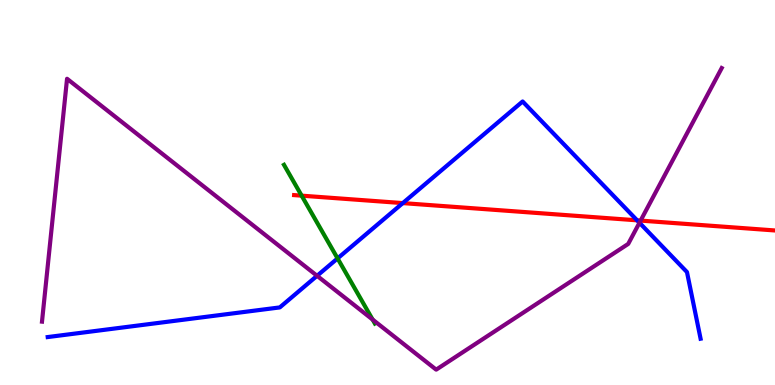[{'lines': ['blue', 'red'], 'intersections': [{'x': 5.2, 'y': 4.72}, {'x': 8.22, 'y': 4.28}]}, {'lines': ['green', 'red'], 'intersections': [{'x': 3.89, 'y': 4.92}]}, {'lines': ['purple', 'red'], 'intersections': [{'x': 8.27, 'y': 4.27}]}, {'lines': ['blue', 'green'], 'intersections': [{'x': 4.36, 'y': 3.29}]}, {'lines': ['blue', 'purple'], 'intersections': [{'x': 4.09, 'y': 2.84}, {'x': 8.25, 'y': 4.21}]}, {'lines': ['green', 'purple'], 'intersections': [{'x': 4.81, 'y': 1.7}]}]